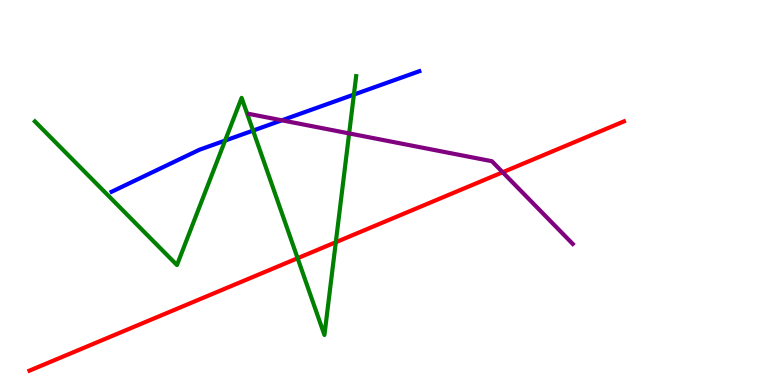[{'lines': ['blue', 'red'], 'intersections': []}, {'lines': ['green', 'red'], 'intersections': [{'x': 3.84, 'y': 3.29}, {'x': 4.33, 'y': 3.71}]}, {'lines': ['purple', 'red'], 'intersections': [{'x': 6.49, 'y': 5.53}]}, {'lines': ['blue', 'green'], 'intersections': [{'x': 2.9, 'y': 6.35}, {'x': 3.27, 'y': 6.61}, {'x': 4.57, 'y': 7.54}]}, {'lines': ['blue', 'purple'], 'intersections': [{'x': 3.64, 'y': 6.88}]}, {'lines': ['green', 'purple'], 'intersections': [{'x': 4.51, 'y': 6.53}]}]